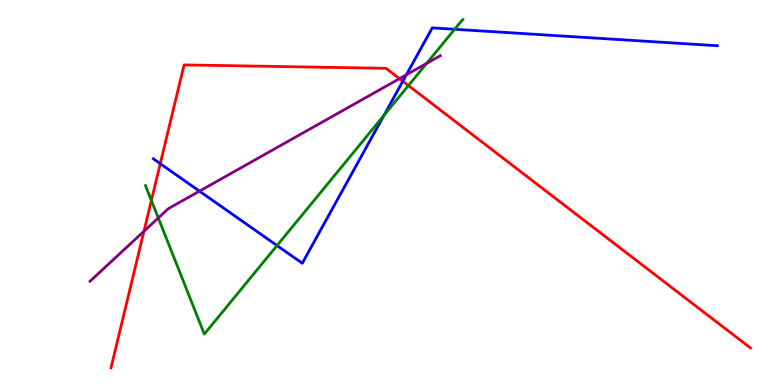[{'lines': ['blue', 'red'], 'intersections': [{'x': 2.07, 'y': 5.75}, {'x': 5.2, 'y': 7.89}]}, {'lines': ['green', 'red'], 'intersections': [{'x': 1.95, 'y': 4.79}, {'x': 5.27, 'y': 7.78}]}, {'lines': ['purple', 'red'], 'intersections': [{'x': 1.86, 'y': 3.99}, {'x': 5.15, 'y': 7.96}]}, {'lines': ['blue', 'green'], 'intersections': [{'x': 3.57, 'y': 3.62}, {'x': 4.95, 'y': 7.0}, {'x': 5.87, 'y': 9.24}]}, {'lines': ['blue', 'purple'], 'intersections': [{'x': 2.57, 'y': 5.03}, {'x': 5.24, 'y': 8.06}]}, {'lines': ['green', 'purple'], 'intersections': [{'x': 2.04, 'y': 4.34}, {'x': 5.51, 'y': 8.35}]}]